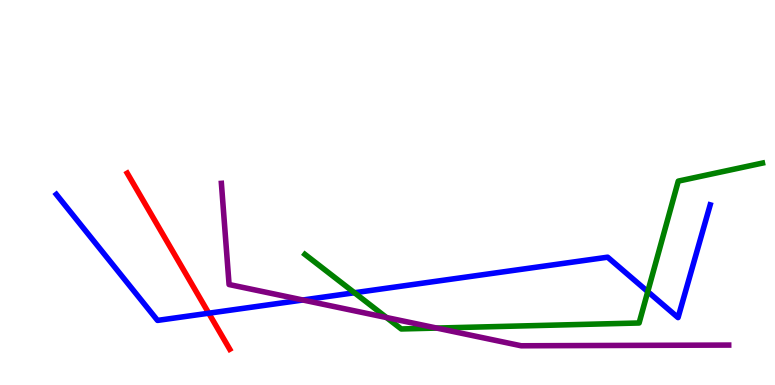[{'lines': ['blue', 'red'], 'intersections': [{'x': 2.69, 'y': 1.86}]}, {'lines': ['green', 'red'], 'intersections': []}, {'lines': ['purple', 'red'], 'intersections': []}, {'lines': ['blue', 'green'], 'intersections': [{'x': 4.57, 'y': 2.4}, {'x': 8.36, 'y': 2.43}]}, {'lines': ['blue', 'purple'], 'intersections': [{'x': 3.91, 'y': 2.21}]}, {'lines': ['green', 'purple'], 'intersections': [{'x': 4.99, 'y': 1.75}, {'x': 5.64, 'y': 1.48}]}]